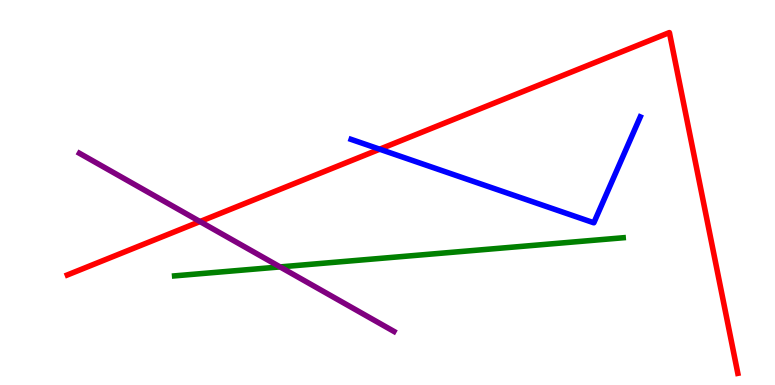[{'lines': ['blue', 'red'], 'intersections': [{'x': 4.9, 'y': 6.12}]}, {'lines': ['green', 'red'], 'intersections': []}, {'lines': ['purple', 'red'], 'intersections': [{'x': 2.58, 'y': 4.25}]}, {'lines': ['blue', 'green'], 'intersections': []}, {'lines': ['blue', 'purple'], 'intersections': []}, {'lines': ['green', 'purple'], 'intersections': [{'x': 3.61, 'y': 3.07}]}]